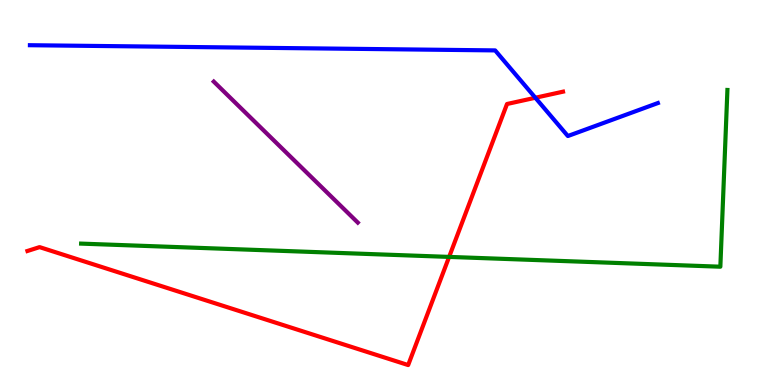[{'lines': ['blue', 'red'], 'intersections': [{'x': 6.91, 'y': 7.46}]}, {'lines': ['green', 'red'], 'intersections': [{'x': 5.8, 'y': 3.33}]}, {'lines': ['purple', 'red'], 'intersections': []}, {'lines': ['blue', 'green'], 'intersections': []}, {'lines': ['blue', 'purple'], 'intersections': []}, {'lines': ['green', 'purple'], 'intersections': []}]